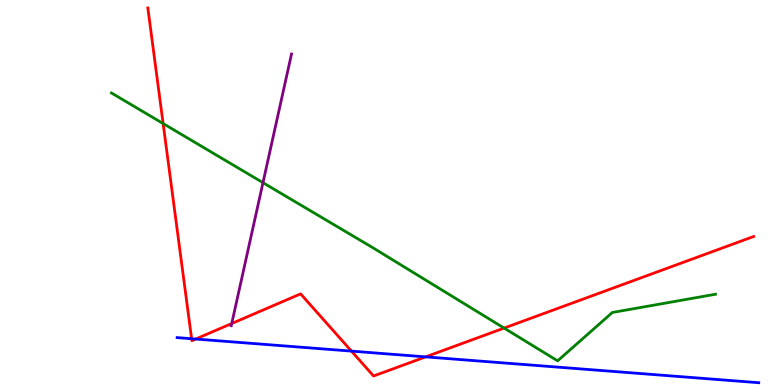[{'lines': ['blue', 'red'], 'intersections': [{'x': 2.47, 'y': 1.2}, {'x': 2.52, 'y': 1.19}, {'x': 4.53, 'y': 0.88}, {'x': 5.49, 'y': 0.73}]}, {'lines': ['green', 'red'], 'intersections': [{'x': 2.1, 'y': 6.79}, {'x': 6.5, 'y': 1.48}]}, {'lines': ['purple', 'red'], 'intersections': [{'x': 2.99, 'y': 1.6}]}, {'lines': ['blue', 'green'], 'intersections': []}, {'lines': ['blue', 'purple'], 'intersections': []}, {'lines': ['green', 'purple'], 'intersections': [{'x': 3.39, 'y': 5.26}]}]